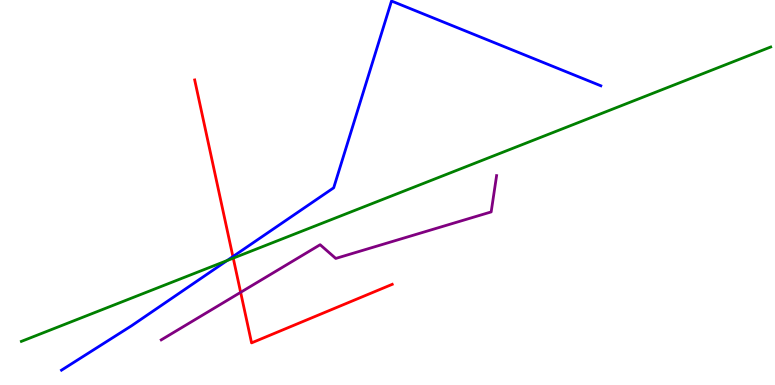[{'lines': ['blue', 'red'], 'intersections': [{'x': 3.01, 'y': 3.34}]}, {'lines': ['green', 'red'], 'intersections': [{'x': 3.01, 'y': 3.29}]}, {'lines': ['purple', 'red'], 'intersections': [{'x': 3.11, 'y': 2.41}]}, {'lines': ['blue', 'green'], 'intersections': [{'x': 2.93, 'y': 3.23}]}, {'lines': ['blue', 'purple'], 'intersections': []}, {'lines': ['green', 'purple'], 'intersections': []}]